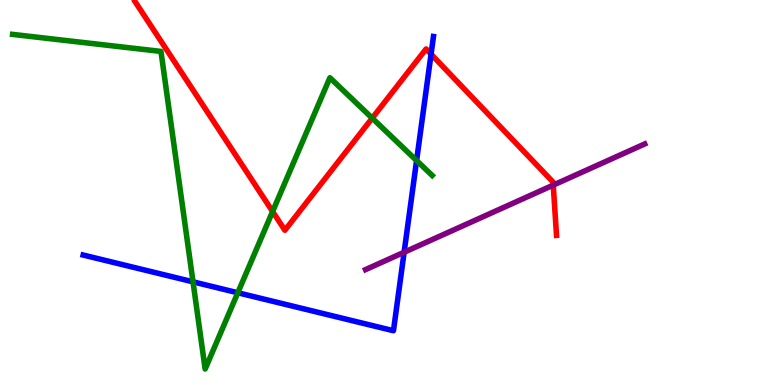[{'lines': ['blue', 'red'], 'intersections': [{'x': 5.56, 'y': 8.59}]}, {'lines': ['green', 'red'], 'intersections': [{'x': 3.52, 'y': 4.51}, {'x': 4.8, 'y': 6.93}]}, {'lines': ['purple', 'red'], 'intersections': [{'x': 7.14, 'y': 5.19}]}, {'lines': ['blue', 'green'], 'intersections': [{'x': 2.49, 'y': 2.68}, {'x': 3.07, 'y': 2.4}, {'x': 5.38, 'y': 5.83}]}, {'lines': ['blue', 'purple'], 'intersections': [{'x': 5.21, 'y': 3.45}]}, {'lines': ['green', 'purple'], 'intersections': []}]